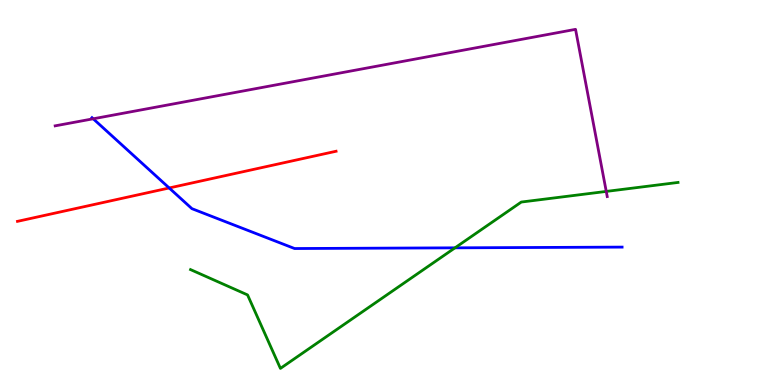[{'lines': ['blue', 'red'], 'intersections': [{'x': 2.18, 'y': 5.12}]}, {'lines': ['green', 'red'], 'intersections': []}, {'lines': ['purple', 'red'], 'intersections': []}, {'lines': ['blue', 'green'], 'intersections': [{'x': 5.87, 'y': 3.56}]}, {'lines': ['blue', 'purple'], 'intersections': [{'x': 1.2, 'y': 6.91}]}, {'lines': ['green', 'purple'], 'intersections': [{'x': 7.82, 'y': 5.03}]}]